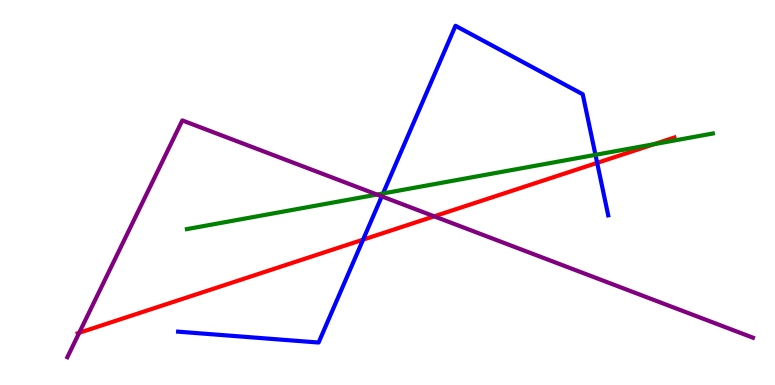[{'lines': ['blue', 'red'], 'intersections': [{'x': 4.68, 'y': 3.78}, {'x': 7.71, 'y': 5.77}]}, {'lines': ['green', 'red'], 'intersections': [{'x': 8.44, 'y': 6.26}]}, {'lines': ['purple', 'red'], 'intersections': [{'x': 1.02, 'y': 1.36}, {'x': 5.6, 'y': 4.38}]}, {'lines': ['blue', 'green'], 'intersections': [{'x': 4.94, 'y': 4.98}, {'x': 7.68, 'y': 5.98}]}, {'lines': ['blue', 'purple'], 'intersections': [{'x': 4.93, 'y': 4.9}]}, {'lines': ['green', 'purple'], 'intersections': [{'x': 4.86, 'y': 4.95}]}]